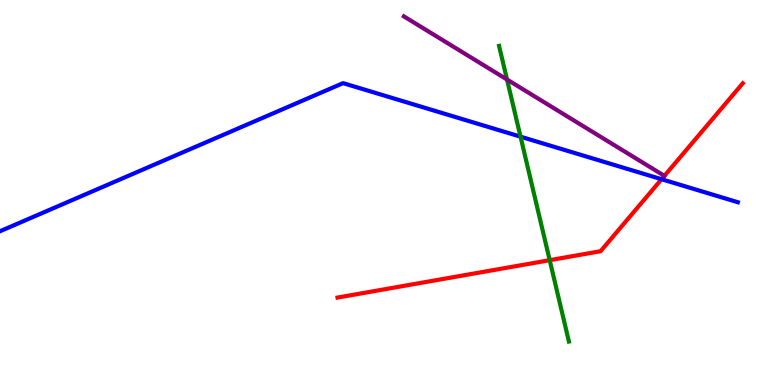[{'lines': ['blue', 'red'], 'intersections': [{'x': 8.54, 'y': 5.34}]}, {'lines': ['green', 'red'], 'intersections': [{'x': 7.09, 'y': 3.24}]}, {'lines': ['purple', 'red'], 'intersections': [{'x': 8.57, 'y': 5.43}]}, {'lines': ['blue', 'green'], 'intersections': [{'x': 6.72, 'y': 6.45}]}, {'lines': ['blue', 'purple'], 'intersections': []}, {'lines': ['green', 'purple'], 'intersections': [{'x': 6.54, 'y': 7.93}]}]